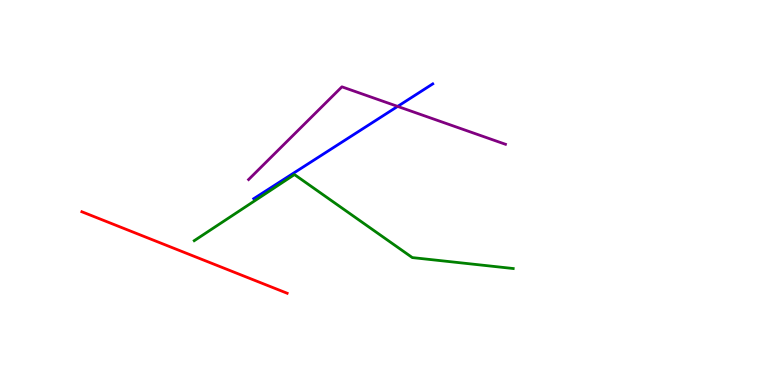[{'lines': ['blue', 'red'], 'intersections': []}, {'lines': ['green', 'red'], 'intersections': []}, {'lines': ['purple', 'red'], 'intersections': []}, {'lines': ['blue', 'green'], 'intersections': []}, {'lines': ['blue', 'purple'], 'intersections': [{'x': 5.13, 'y': 7.24}]}, {'lines': ['green', 'purple'], 'intersections': []}]